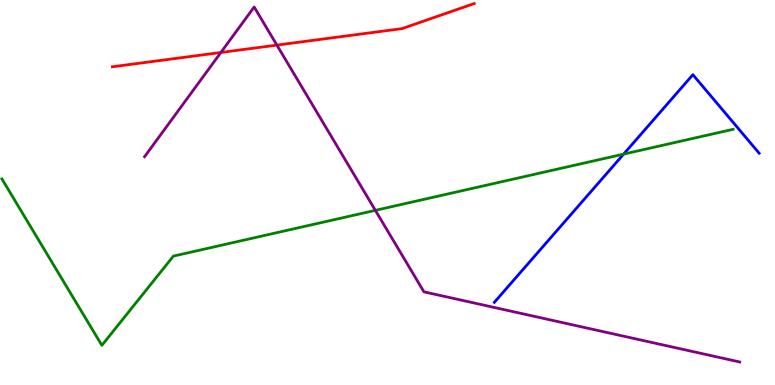[{'lines': ['blue', 'red'], 'intersections': []}, {'lines': ['green', 'red'], 'intersections': []}, {'lines': ['purple', 'red'], 'intersections': [{'x': 2.85, 'y': 8.64}, {'x': 3.57, 'y': 8.83}]}, {'lines': ['blue', 'green'], 'intersections': [{'x': 8.05, 'y': 6.0}]}, {'lines': ['blue', 'purple'], 'intersections': []}, {'lines': ['green', 'purple'], 'intersections': [{'x': 4.84, 'y': 4.54}]}]